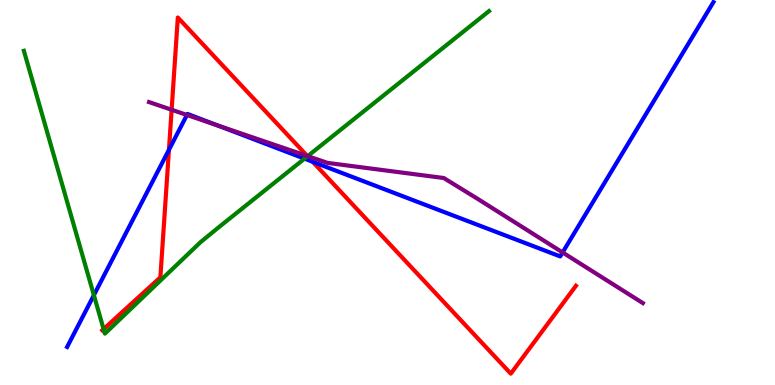[{'lines': ['blue', 'red'], 'intersections': [{'x': 2.18, 'y': 6.11}, {'x': 4.04, 'y': 5.8}]}, {'lines': ['green', 'red'], 'intersections': [{'x': 1.34, 'y': 1.45}, {'x': 3.97, 'y': 5.94}]}, {'lines': ['purple', 'red'], 'intersections': [{'x': 2.21, 'y': 7.15}, {'x': 3.97, 'y': 5.95}]}, {'lines': ['blue', 'green'], 'intersections': [{'x': 1.21, 'y': 2.33}, {'x': 3.93, 'y': 5.88}]}, {'lines': ['blue', 'purple'], 'intersections': [{'x': 2.41, 'y': 7.01}, {'x': 2.81, 'y': 6.74}, {'x': 7.26, 'y': 3.44}]}, {'lines': ['green', 'purple'], 'intersections': [{'x': 3.97, 'y': 5.94}]}]